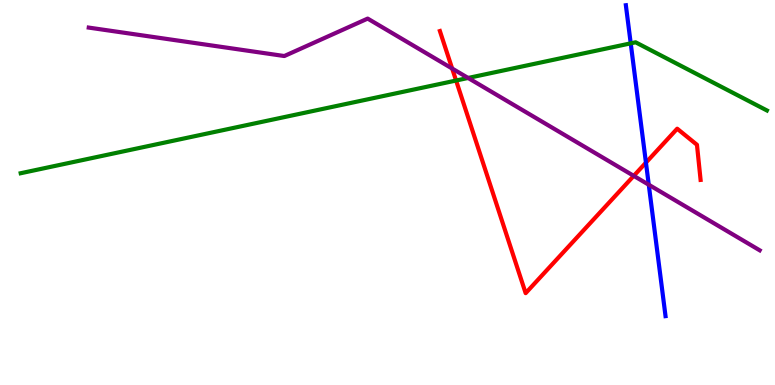[{'lines': ['blue', 'red'], 'intersections': [{'x': 8.33, 'y': 5.78}]}, {'lines': ['green', 'red'], 'intersections': [{'x': 5.88, 'y': 7.91}]}, {'lines': ['purple', 'red'], 'intersections': [{'x': 5.83, 'y': 8.22}, {'x': 8.18, 'y': 5.43}]}, {'lines': ['blue', 'green'], 'intersections': [{'x': 8.14, 'y': 8.87}]}, {'lines': ['blue', 'purple'], 'intersections': [{'x': 8.37, 'y': 5.2}]}, {'lines': ['green', 'purple'], 'intersections': [{'x': 6.04, 'y': 7.97}]}]